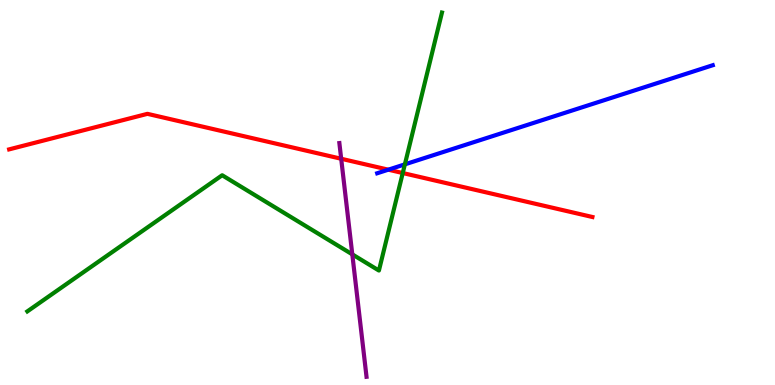[{'lines': ['blue', 'red'], 'intersections': [{'x': 5.01, 'y': 5.59}]}, {'lines': ['green', 'red'], 'intersections': [{'x': 5.2, 'y': 5.51}]}, {'lines': ['purple', 'red'], 'intersections': [{'x': 4.4, 'y': 5.88}]}, {'lines': ['blue', 'green'], 'intersections': [{'x': 5.22, 'y': 5.73}]}, {'lines': ['blue', 'purple'], 'intersections': []}, {'lines': ['green', 'purple'], 'intersections': [{'x': 4.55, 'y': 3.39}]}]